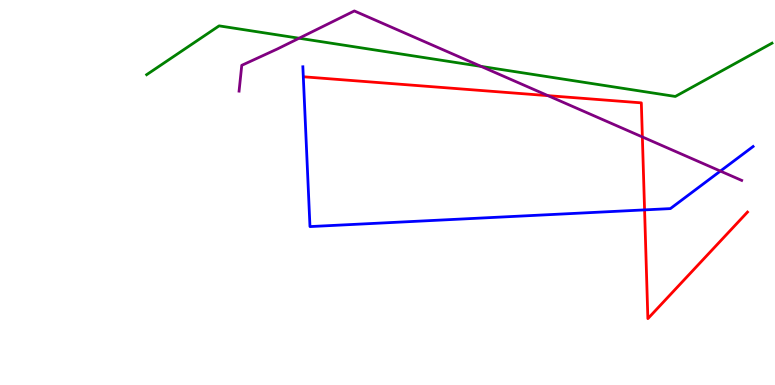[{'lines': ['blue', 'red'], 'intersections': [{'x': 8.32, 'y': 4.55}]}, {'lines': ['green', 'red'], 'intersections': []}, {'lines': ['purple', 'red'], 'intersections': [{'x': 7.07, 'y': 7.52}, {'x': 8.29, 'y': 6.44}]}, {'lines': ['blue', 'green'], 'intersections': []}, {'lines': ['blue', 'purple'], 'intersections': [{'x': 9.3, 'y': 5.56}]}, {'lines': ['green', 'purple'], 'intersections': [{'x': 3.86, 'y': 9.01}, {'x': 6.21, 'y': 8.28}]}]